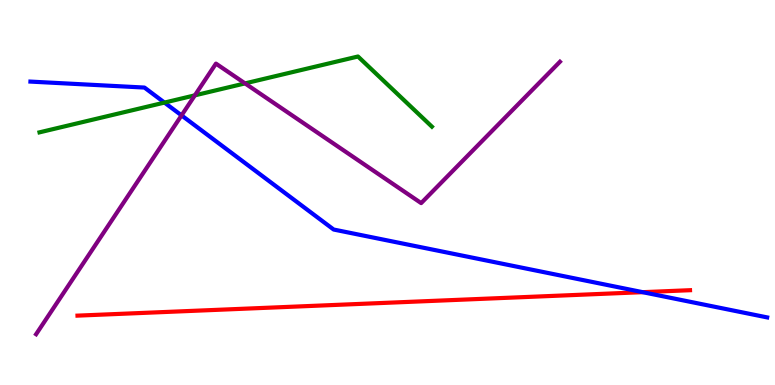[{'lines': ['blue', 'red'], 'intersections': [{'x': 8.29, 'y': 2.41}]}, {'lines': ['green', 'red'], 'intersections': []}, {'lines': ['purple', 'red'], 'intersections': []}, {'lines': ['blue', 'green'], 'intersections': [{'x': 2.12, 'y': 7.34}]}, {'lines': ['blue', 'purple'], 'intersections': [{'x': 2.34, 'y': 7.0}]}, {'lines': ['green', 'purple'], 'intersections': [{'x': 2.51, 'y': 7.52}, {'x': 3.16, 'y': 7.83}]}]